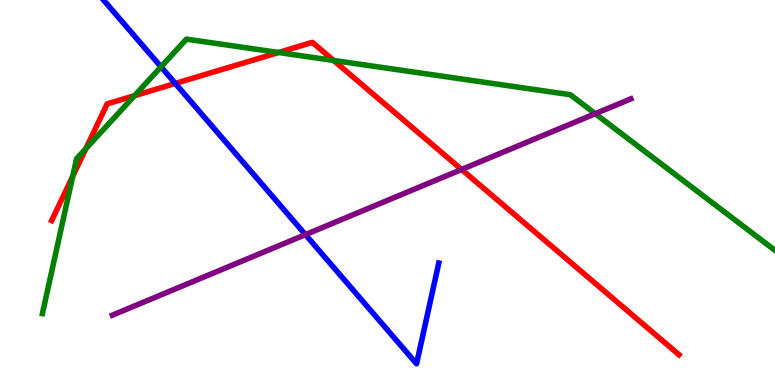[{'lines': ['blue', 'red'], 'intersections': [{'x': 2.26, 'y': 7.83}]}, {'lines': ['green', 'red'], 'intersections': [{'x': 0.938, 'y': 5.42}, {'x': 1.11, 'y': 6.14}, {'x': 1.74, 'y': 7.51}, {'x': 3.59, 'y': 8.64}, {'x': 4.3, 'y': 8.43}]}, {'lines': ['purple', 'red'], 'intersections': [{'x': 5.96, 'y': 5.6}]}, {'lines': ['blue', 'green'], 'intersections': [{'x': 2.08, 'y': 8.26}]}, {'lines': ['blue', 'purple'], 'intersections': [{'x': 3.94, 'y': 3.91}]}, {'lines': ['green', 'purple'], 'intersections': [{'x': 7.68, 'y': 7.05}]}]